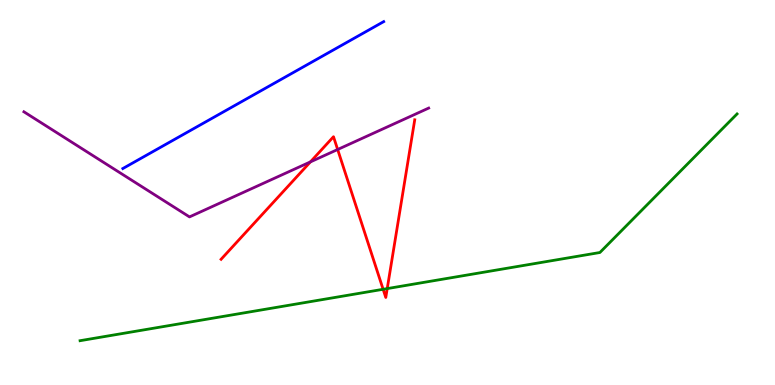[{'lines': ['blue', 'red'], 'intersections': []}, {'lines': ['green', 'red'], 'intersections': [{'x': 4.94, 'y': 2.49}, {'x': 5.0, 'y': 2.5}]}, {'lines': ['purple', 'red'], 'intersections': [{'x': 4.01, 'y': 5.8}, {'x': 4.36, 'y': 6.12}]}, {'lines': ['blue', 'green'], 'intersections': []}, {'lines': ['blue', 'purple'], 'intersections': []}, {'lines': ['green', 'purple'], 'intersections': []}]